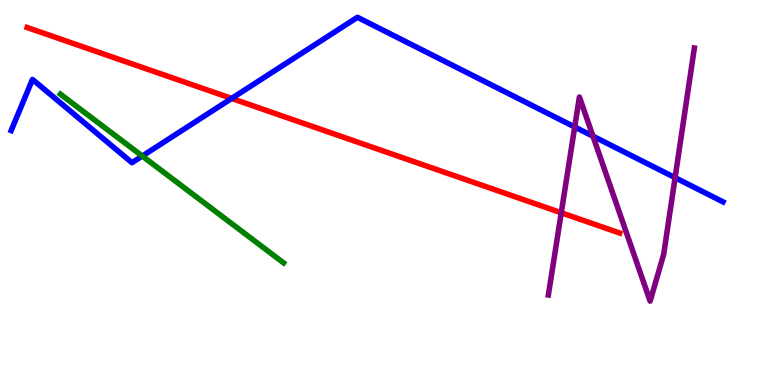[{'lines': ['blue', 'red'], 'intersections': [{'x': 2.99, 'y': 7.44}]}, {'lines': ['green', 'red'], 'intersections': []}, {'lines': ['purple', 'red'], 'intersections': [{'x': 7.24, 'y': 4.47}]}, {'lines': ['blue', 'green'], 'intersections': [{'x': 1.84, 'y': 5.95}]}, {'lines': ['blue', 'purple'], 'intersections': [{'x': 7.42, 'y': 6.7}, {'x': 7.65, 'y': 6.46}, {'x': 8.71, 'y': 5.39}]}, {'lines': ['green', 'purple'], 'intersections': []}]